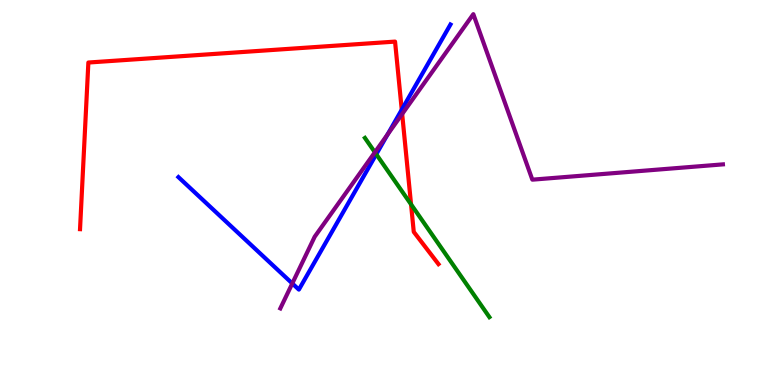[{'lines': ['blue', 'red'], 'intersections': [{'x': 5.18, 'y': 7.15}]}, {'lines': ['green', 'red'], 'intersections': [{'x': 5.3, 'y': 4.69}]}, {'lines': ['purple', 'red'], 'intersections': [{'x': 5.19, 'y': 7.04}]}, {'lines': ['blue', 'green'], 'intersections': [{'x': 4.86, 'y': 5.99}]}, {'lines': ['blue', 'purple'], 'intersections': [{'x': 3.77, 'y': 2.64}, {'x': 5.0, 'y': 6.51}]}, {'lines': ['green', 'purple'], 'intersections': [{'x': 4.84, 'y': 6.04}]}]